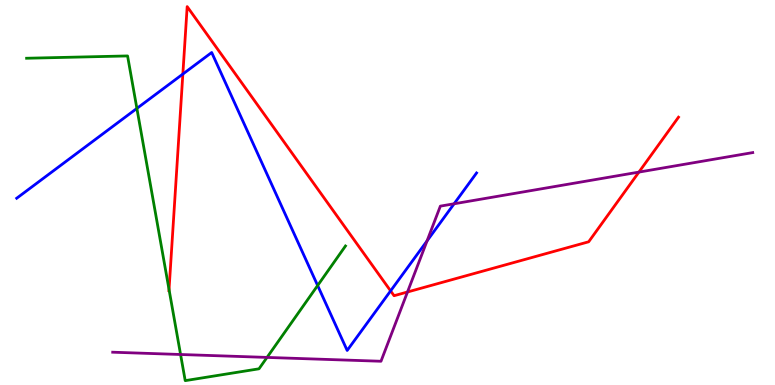[{'lines': ['blue', 'red'], 'intersections': [{'x': 2.36, 'y': 8.08}, {'x': 5.04, 'y': 2.44}]}, {'lines': ['green', 'red'], 'intersections': [{'x': 2.18, 'y': 2.48}]}, {'lines': ['purple', 'red'], 'intersections': [{'x': 5.26, 'y': 2.42}, {'x': 8.24, 'y': 5.53}]}, {'lines': ['blue', 'green'], 'intersections': [{'x': 1.77, 'y': 7.18}, {'x': 4.1, 'y': 2.58}]}, {'lines': ['blue', 'purple'], 'intersections': [{'x': 5.51, 'y': 3.74}, {'x': 5.86, 'y': 4.71}]}, {'lines': ['green', 'purple'], 'intersections': [{'x': 2.33, 'y': 0.792}, {'x': 3.45, 'y': 0.717}]}]